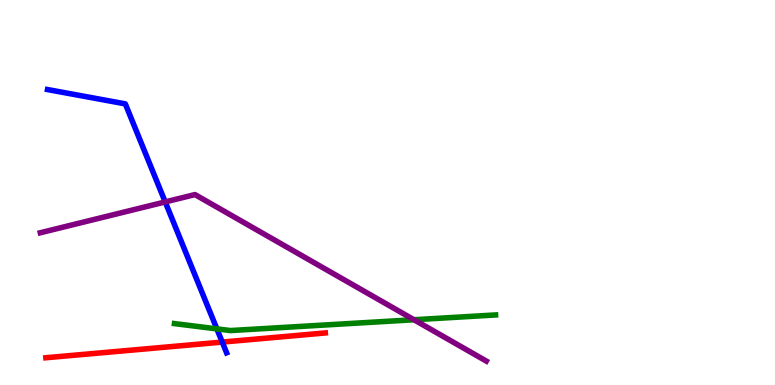[{'lines': ['blue', 'red'], 'intersections': [{'x': 2.87, 'y': 1.11}]}, {'lines': ['green', 'red'], 'intersections': []}, {'lines': ['purple', 'red'], 'intersections': []}, {'lines': ['blue', 'green'], 'intersections': [{'x': 2.8, 'y': 1.46}]}, {'lines': ['blue', 'purple'], 'intersections': [{'x': 2.13, 'y': 4.75}]}, {'lines': ['green', 'purple'], 'intersections': [{'x': 5.34, 'y': 1.69}]}]